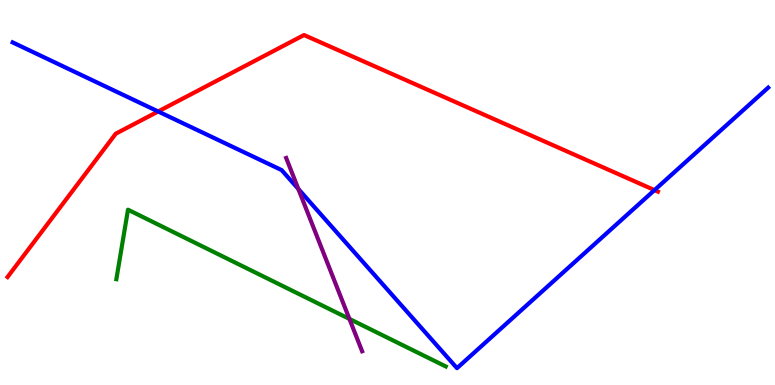[{'lines': ['blue', 'red'], 'intersections': [{'x': 2.04, 'y': 7.1}, {'x': 8.45, 'y': 5.06}]}, {'lines': ['green', 'red'], 'intersections': []}, {'lines': ['purple', 'red'], 'intersections': []}, {'lines': ['blue', 'green'], 'intersections': []}, {'lines': ['blue', 'purple'], 'intersections': [{'x': 3.85, 'y': 5.09}]}, {'lines': ['green', 'purple'], 'intersections': [{'x': 4.51, 'y': 1.72}]}]